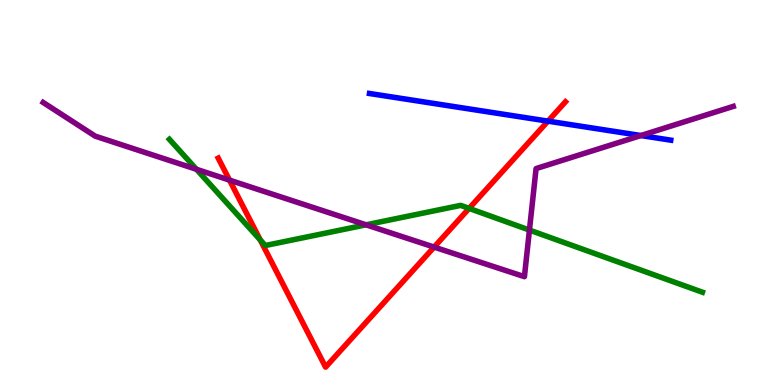[{'lines': ['blue', 'red'], 'intersections': [{'x': 7.07, 'y': 6.85}]}, {'lines': ['green', 'red'], 'intersections': [{'x': 3.36, 'y': 3.77}, {'x': 6.05, 'y': 4.59}]}, {'lines': ['purple', 'red'], 'intersections': [{'x': 2.96, 'y': 5.32}, {'x': 5.6, 'y': 3.58}]}, {'lines': ['blue', 'green'], 'intersections': []}, {'lines': ['blue', 'purple'], 'intersections': [{'x': 8.27, 'y': 6.48}]}, {'lines': ['green', 'purple'], 'intersections': [{'x': 2.53, 'y': 5.6}, {'x': 4.72, 'y': 4.16}, {'x': 6.83, 'y': 4.02}]}]